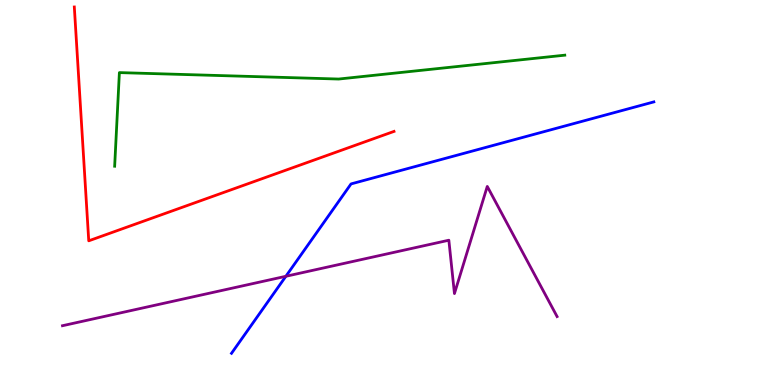[{'lines': ['blue', 'red'], 'intersections': []}, {'lines': ['green', 'red'], 'intersections': []}, {'lines': ['purple', 'red'], 'intersections': []}, {'lines': ['blue', 'green'], 'intersections': []}, {'lines': ['blue', 'purple'], 'intersections': [{'x': 3.69, 'y': 2.82}]}, {'lines': ['green', 'purple'], 'intersections': []}]